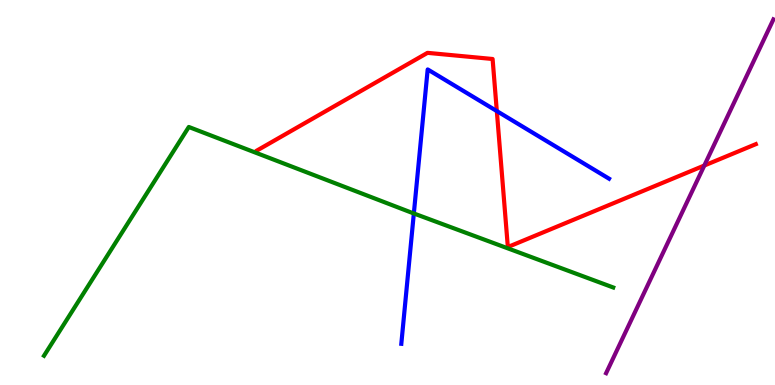[{'lines': ['blue', 'red'], 'intersections': [{'x': 6.41, 'y': 7.11}]}, {'lines': ['green', 'red'], 'intersections': []}, {'lines': ['purple', 'red'], 'intersections': [{'x': 9.09, 'y': 5.7}]}, {'lines': ['blue', 'green'], 'intersections': [{'x': 5.34, 'y': 4.46}]}, {'lines': ['blue', 'purple'], 'intersections': []}, {'lines': ['green', 'purple'], 'intersections': []}]